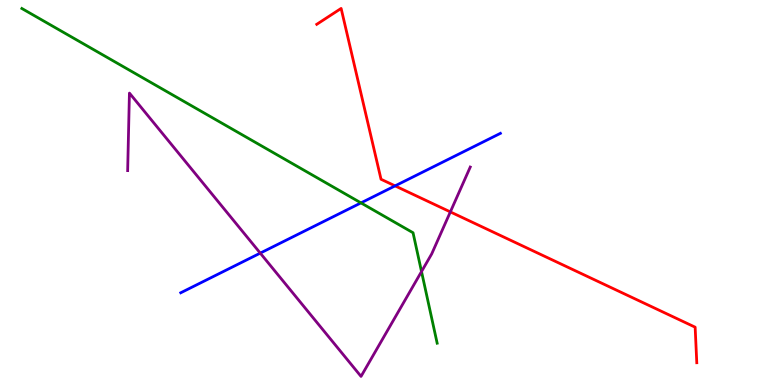[{'lines': ['blue', 'red'], 'intersections': [{'x': 5.1, 'y': 5.17}]}, {'lines': ['green', 'red'], 'intersections': []}, {'lines': ['purple', 'red'], 'intersections': [{'x': 5.81, 'y': 4.5}]}, {'lines': ['blue', 'green'], 'intersections': [{'x': 4.66, 'y': 4.73}]}, {'lines': ['blue', 'purple'], 'intersections': [{'x': 3.36, 'y': 3.43}]}, {'lines': ['green', 'purple'], 'intersections': [{'x': 5.44, 'y': 2.95}]}]